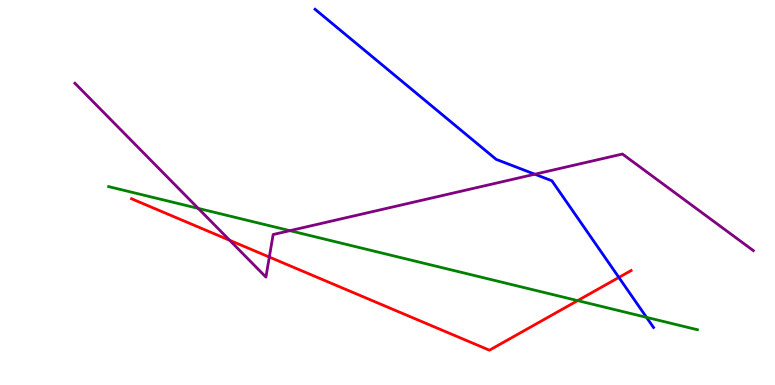[{'lines': ['blue', 'red'], 'intersections': [{'x': 7.99, 'y': 2.79}]}, {'lines': ['green', 'red'], 'intersections': [{'x': 7.45, 'y': 2.19}]}, {'lines': ['purple', 'red'], 'intersections': [{'x': 2.96, 'y': 3.76}, {'x': 3.48, 'y': 3.32}]}, {'lines': ['blue', 'green'], 'intersections': [{'x': 8.34, 'y': 1.76}]}, {'lines': ['blue', 'purple'], 'intersections': [{'x': 6.9, 'y': 5.47}]}, {'lines': ['green', 'purple'], 'intersections': [{'x': 2.56, 'y': 4.59}, {'x': 3.74, 'y': 4.01}]}]